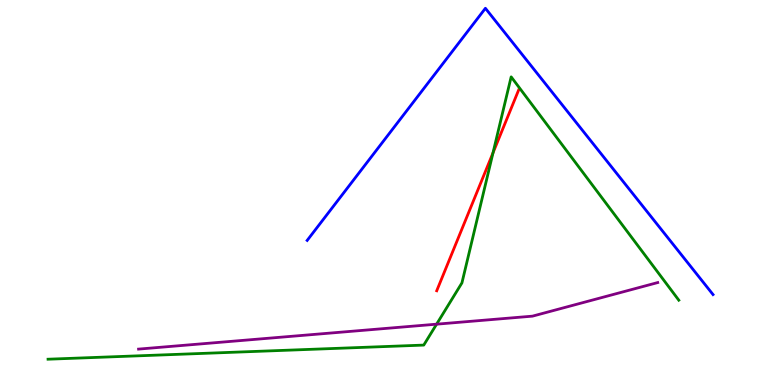[{'lines': ['blue', 'red'], 'intersections': []}, {'lines': ['green', 'red'], 'intersections': [{'x': 6.36, 'y': 6.03}]}, {'lines': ['purple', 'red'], 'intersections': []}, {'lines': ['blue', 'green'], 'intersections': []}, {'lines': ['blue', 'purple'], 'intersections': []}, {'lines': ['green', 'purple'], 'intersections': [{'x': 5.63, 'y': 1.58}]}]